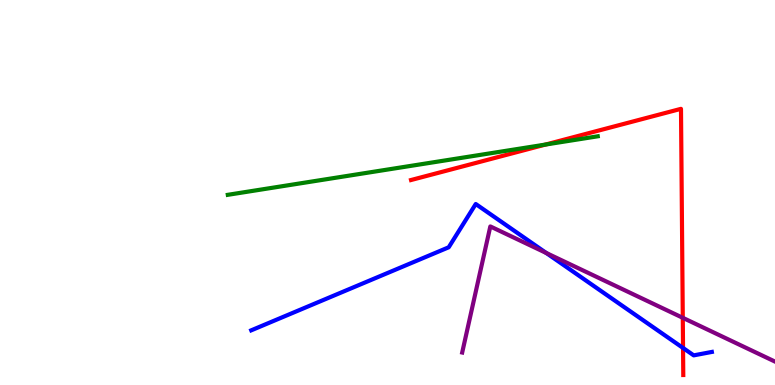[{'lines': ['blue', 'red'], 'intersections': [{'x': 8.81, 'y': 0.962}]}, {'lines': ['green', 'red'], 'intersections': [{'x': 7.04, 'y': 6.25}]}, {'lines': ['purple', 'red'], 'intersections': [{'x': 8.81, 'y': 1.75}]}, {'lines': ['blue', 'green'], 'intersections': []}, {'lines': ['blue', 'purple'], 'intersections': [{'x': 7.05, 'y': 3.43}]}, {'lines': ['green', 'purple'], 'intersections': []}]